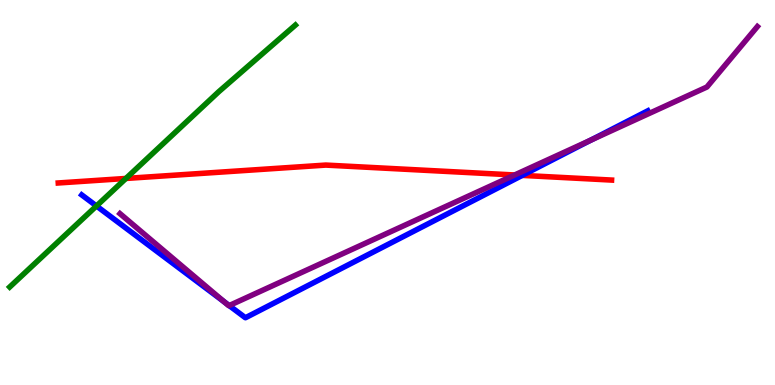[{'lines': ['blue', 'red'], 'intersections': [{'x': 6.74, 'y': 5.44}]}, {'lines': ['green', 'red'], 'intersections': [{'x': 1.62, 'y': 5.36}]}, {'lines': ['purple', 'red'], 'intersections': [{'x': 6.64, 'y': 5.45}]}, {'lines': ['blue', 'green'], 'intersections': [{'x': 1.24, 'y': 4.65}]}, {'lines': ['blue', 'purple'], 'intersections': [{'x': 2.89, 'y': 2.16}, {'x': 2.96, 'y': 2.06}, {'x': 7.62, 'y': 6.36}]}, {'lines': ['green', 'purple'], 'intersections': []}]